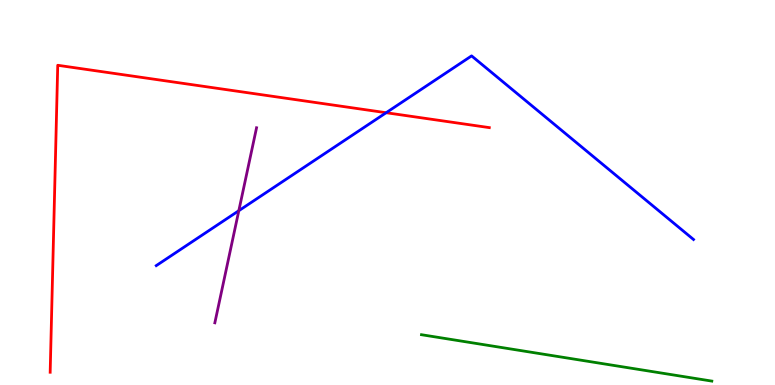[{'lines': ['blue', 'red'], 'intersections': [{'x': 4.98, 'y': 7.07}]}, {'lines': ['green', 'red'], 'intersections': []}, {'lines': ['purple', 'red'], 'intersections': []}, {'lines': ['blue', 'green'], 'intersections': []}, {'lines': ['blue', 'purple'], 'intersections': [{'x': 3.08, 'y': 4.53}]}, {'lines': ['green', 'purple'], 'intersections': []}]